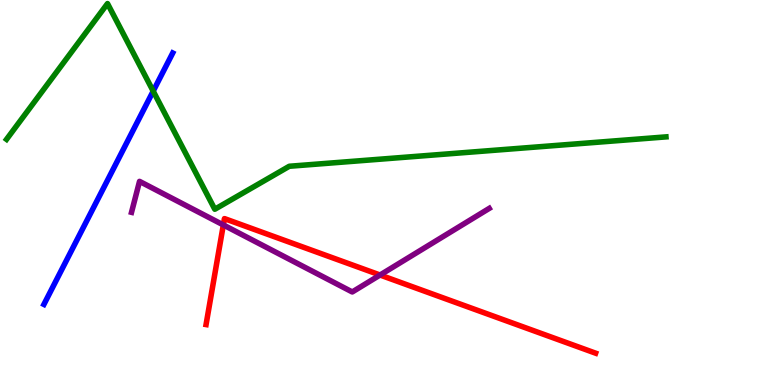[{'lines': ['blue', 'red'], 'intersections': []}, {'lines': ['green', 'red'], 'intersections': []}, {'lines': ['purple', 'red'], 'intersections': [{'x': 2.88, 'y': 4.16}, {'x': 4.9, 'y': 2.86}]}, {'lines': ['blue', 'green'], 'intersections': [{'x': 1.98, 'y': 7.63}]}, {'lines': ['blue', 'purple'], 'intersections': []}, {'lines': ['green', 'purple'], 'intersections': []}]